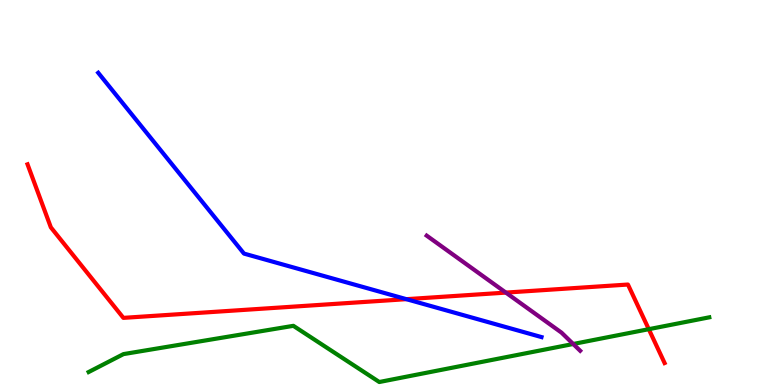[{'lines': ['blue', 'red'], 'intersections': [{'x': 5.24, 'y': 2.23}]}, {'lines': ['green', 'red'], 'intersections': [{'x': 8.37, 'y': 1.45}]}, {'lines': ['purple', 'red'], 'intersections': [{'x': 6.53, 'y': 2.4}]}, {'lines': ['blue', 'green'], 'intersections': []}, {'lines': ['blue', 'purple'], 'intersections': []}, {'lines': ['green', 'purple'], 'intersections': [{'x': 7.4, 'y': 1.07}]}]